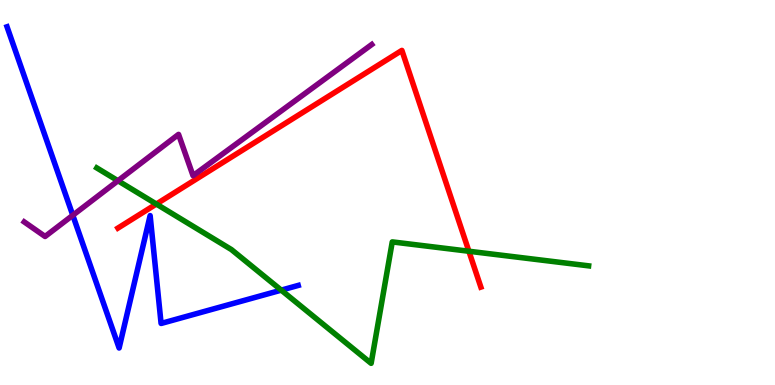[{'lines': ['blue', 'red'], 'intersections': []}, {'lines': ['green', 'red'], 'intersections': [{'x': 2.02, 'y': 4.7}, {'x': 6.05, 'y': 3.47}]}, {'lines': ['purple', 'red'], 'intersections': []}, {'lines': ['blue', 'green'], 'intersections': [{'x': 3.63, 'y': 2.46}]}, {'lines': ['blue', 'purple'], 'intersections': [{'x': 0.939, 'y': 4.41}]}, {'lines': ['green', 'purple'], 'intersections': [{'x': 1.52, 'y': 5.31}]}]